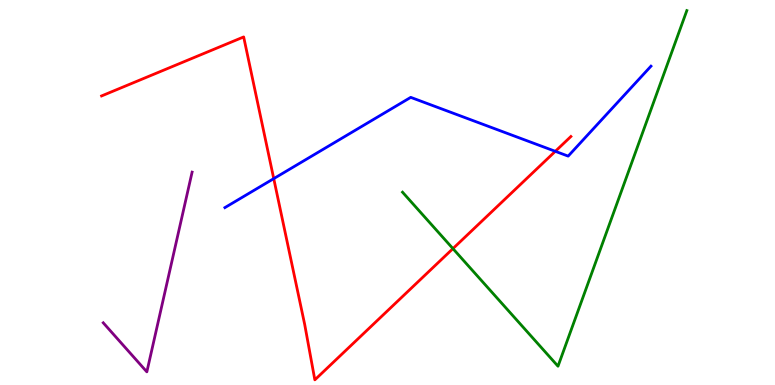[{'lines': ['blue', 'red'], 'intersections': [{'x': 3.53, 'y': 5.36}, {'x': 7.17, 'y': 6.07}]}, {'lines': ['green', 'red'], 'intersections': [{'x': 5.84, 'y': 3.54}]}, {'lines': ['purple', 'red'], 'intersections': []}, {'lines': ['blue', 'green'], 'intersections': []}, {'lines': ['blue', 'purple'], 'intersections': []}, {'lines': ['green', 'purple'], 'intersections': []}]